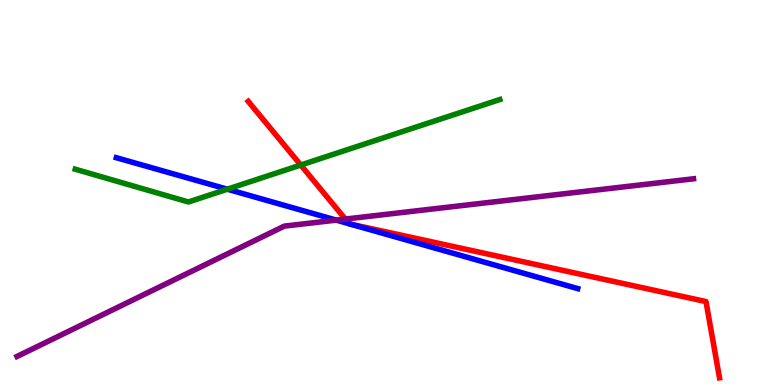[{'lines': ['blue', 'red'], 'intersections': [{'x': 4.51, 'y': 4.19}, {'x': 4.52, 'y': 4.18}]}, {'lines': ['green', 'red'], 'intersections': [{'x': 3.88, 'y': 5.71}]}, {'lines': ['purple', 'red'], 'intersections': [{'x': 4.46, 'y': 4.31}]}, {'lines': ['blue', 'green'], 'intersections': [{'x': 2.93, 'y': 5.09}]}, {'lines': ['blue', 'purple'], 'intersections': [{'x': 4.34, 'y': 4.28}]}, {'lines': ['green', 'purple'], 'intersections': []}]